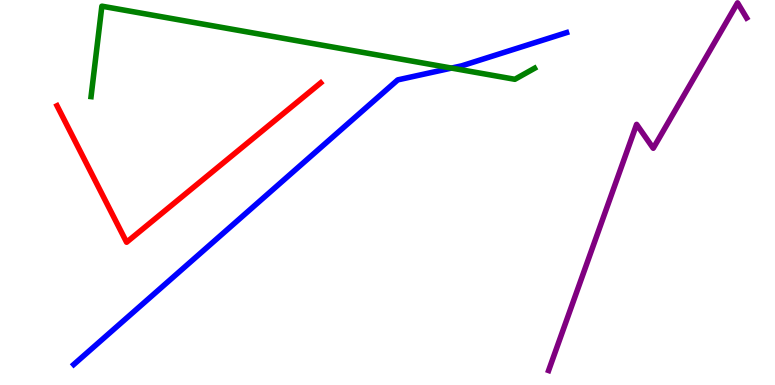[{'lines': ['blue', 'red'], 'intersections': []}, {'lines': ['green', 'red'], 'intersections': []}, {'lines': ['purple', 'red'], 'intersections': []}, {'lines': ['blue', 'green'], 'intersections': [{'x': 5.83, 'y': 8.23}]}, {'lines': ['blue', 'purple'], 'intersections': []}, {'lines': ['green', 'purple'], 'intersections': []}]